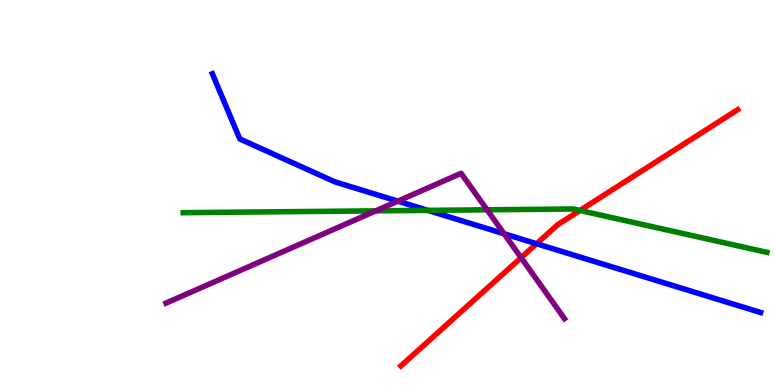[{'lines': ['blue', 'red'], 'intersections': [{'x': 6.92, 'y': 3.67}]}, {'lines': ['green', 'red'], 'intersections': [{'x': 7.48, 'y': 4.53}]}, {'lines': ['purple', 'red'], 'intersections': [{'x': 6.72, 'y': 3.31}]}, {'lines': ['blue', 'green'], 'intersections': [{'x': 5.52, 'y': 4.54}]}, {'lines': ['blue', 'purple'], 'intersections': [{'x': 5.13, 'y': 4.77}, {'x': 6.5, 'y': 3.93}]}, {'lines': ['green', 'purple'], 'intersections': [{'x': 4.85, 'y': 4.52}, {'x': 6.28, 'y': 4.55}]}]